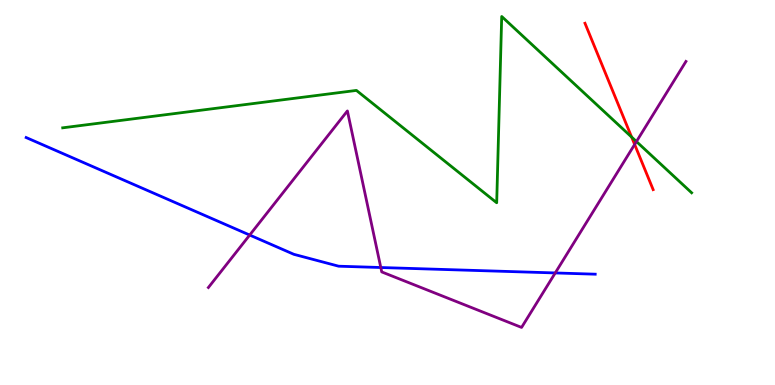[{'lines': ['blue', 'red'], 'intersections': []}, {'lines': ['green', 'red'], 'intersections': [{'x': 8.15, 'y': 6.44}]}, {'lines': ['purple', 'red'], 'intersections': [{'x': 8.19, 'y': 6.25}]}, {'lines': ['blue', 'green'], 'intersections': []}, {'lines': ['blue', 'purple'], 'intersections': [{'x': 3.22, 'y': 3.89}, {'x': 4.91, 'y': 3.05}, {'x': 7.16, 'y': 2.91}]}, {'lines': ['green', 'purple'], 'intersections': [{'x': 8.21, 'y': 6.32}]}]